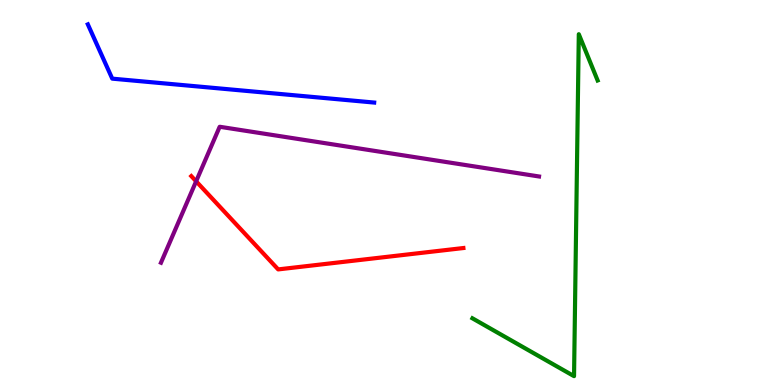[{'lines': ['blue', 'red'], 'intersections': []}, {'lines': ['green', 'red'], 'intersections': []}, {'lines': ['purple', 'red'], 'intersections': [{'x': 2.53, 'y': 5.29}]}, {'lines': ['blue', 'green'], 'intersections': []}, {'lines': ['blue', 'purple'], 'intersections': []}, {'lines': ['green', 'purple'], 'intersections': []}]